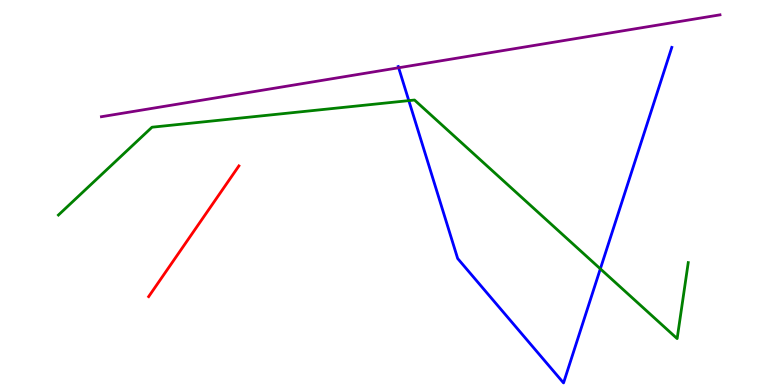[{'lines': ['blue', 'red'], 'intersections': []}, {'lines': ['green', 'red'], 'intersections': []}, {'lines': ['purple', 'red'], 'intersections': []}, {'lines': ['blue', 'green'], 'intersections': [{'x': 5.27, 'y': 7.39}, {'x': 7.75, 'y': 3.02}]}, {'lines': ['blue', 'purple'], 'intersections': [{'x': 5.14, 'y': 8.24}]}, {'lines': ['green', 'purple'], 'intersections': []}]